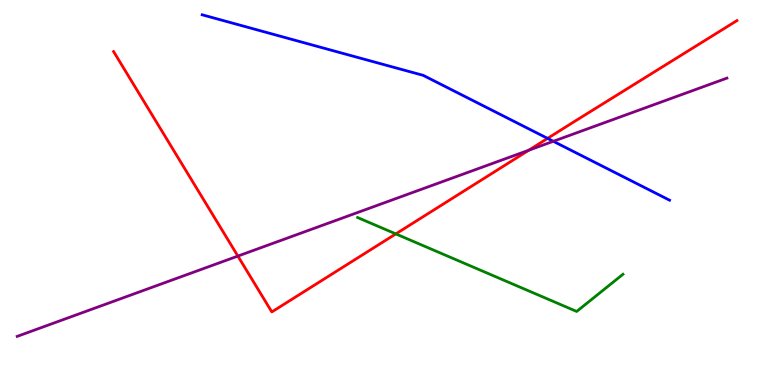[{'lines': ['blue', 'red'], 'intersections': [{'x': 7.07, 'y': 6.41}]}, {'lines': ['green', 'red'], 'intersections': [{'x': 5.11, 'y': 3.92}]}, {'lines': ['purple', 'red'], 'intersections': [{'x': 3.07, 'y': 3.35}, {'x': 6.82, 'y': 6.1}]}, {'lines': ['blue', 'green'], 'intersections': []}, {'lines': ['blue', 'purple'], 'intersections': [{'x': 7.14, 'y': 6.33}]}, {'lines': ['green', 'purple'], 'intersections': []}]